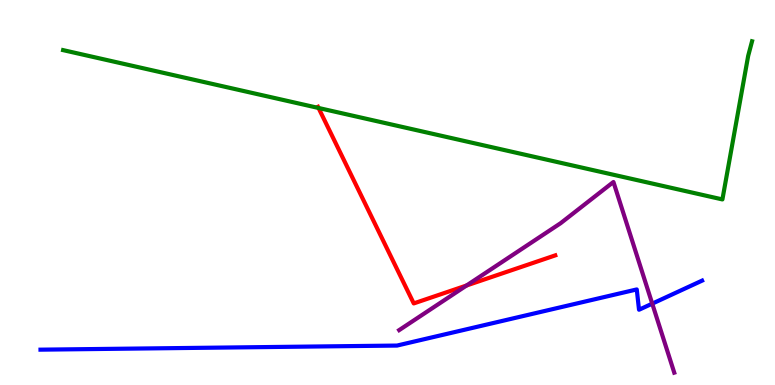[{'lines': ['blue', 'red'], 'intersections': []}, {'lines': ['green', 'red'], 'intersections': [{'x': 4.11, 'y': 7.2}]}, {'lines': ['purple', 'red'], 'intersections': [{'x': 6.02, 'y': 2.58}]}, {'lines': ['blue', 'green'], 'intersections': []}, {'lines': ['blue', 'purple'], 'intersections': [{'x': 8.42, 'y': 2.11}]}, {'lines': ['green', 'purple'], 'intersections': []}]